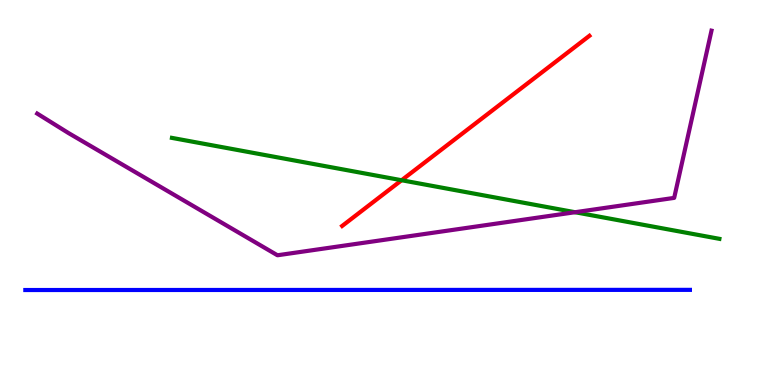[{'lines': ['blue', 'red'], 'intersections': []}, {'lines': ['green', 'red'], 'intersections': [{'x': 5.18, 'y': 5.32}]}, {'lines': ['purple', 'red'], 'intersections': []}, {'lines': ['blue', 'green'], 'intersections': []}, {'lines': ['blue', 'purple'], 'intersections': []}, {'lines': ['green', 'purple'], 'intersections': [{'x': 7.42, 'y': 4.49}]}]